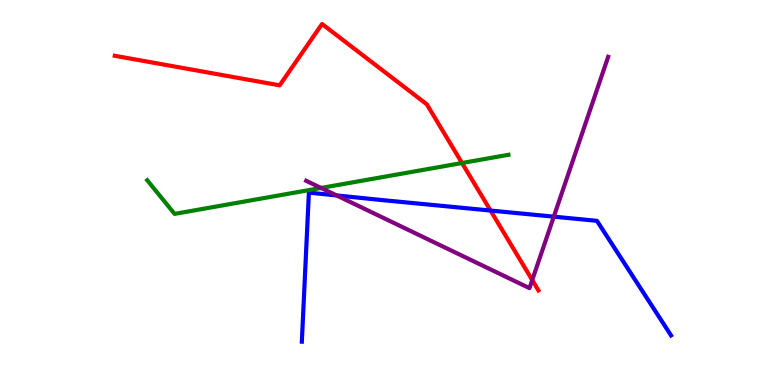[{'lines': ['blue', 'red'], 'intersections': [{'x': 6.33, 'y': 4.53}]}, {'lines': ['green', 'red'], 'intersections': [{'x': 5.96, 'y': 5.77}]}, {'lines': ['purple', 'red'], 'intersections': [{'x': 6.87, 'y': 2.73}]}, {'lines': ['blue', 'green'], 'intersections': []}, {'lines': ['blue', 'purple'], 'intersections': [{'x': 4.34, 'y': 4.92}, {'x': 7.15, 'y': 4.37}]}, {'lines': ['green', 'purple'], 'intersections': [{'x': 4.14, 'y': 5.12}]}]